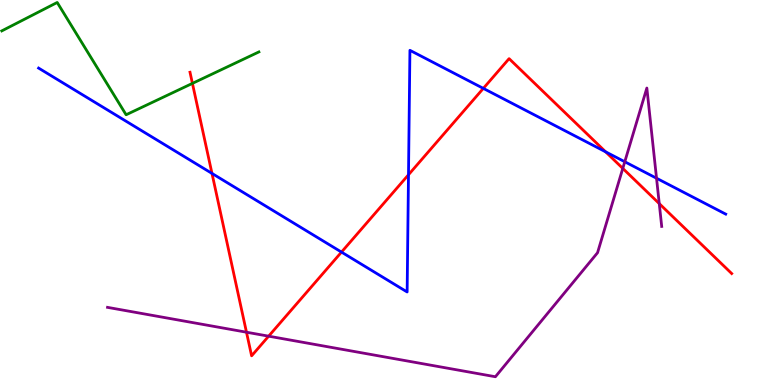[{'lines': ['blue', 'red'], 'intersections': [{'x': 2.74, 'y': 5.5}, {'x': 4.41, 'y': 3.45}, {'x': 5.27, 'y': 5.46}, {'x': 6.24, 'y': 7.7}, {'x': 7.81, 'y': 6.06}]}, {'lines': ['green', 'red'], 'intersections': [{'x': 2.48, 'y': 7.83}]}, {'lines': ['purple', 'red'], 'intersections': [{'x': 3.18, 'y': 1.37}, {'x': 3.47, 'y': 1.27}, {'x': 8.04, 'y': 5.63}, {'x': 8.51, 'y': 4.71}]}, {'lines': ['blue', 'green'], 'intersections': []}, {'lines': ['blue', 'purple'], 'intersections': [{'x': 8.06, 'y': 5.8}, {'x': 8.47, 'y': 5.37}]}, {'lines': ['green', 'purple'], 'intersections': []}]